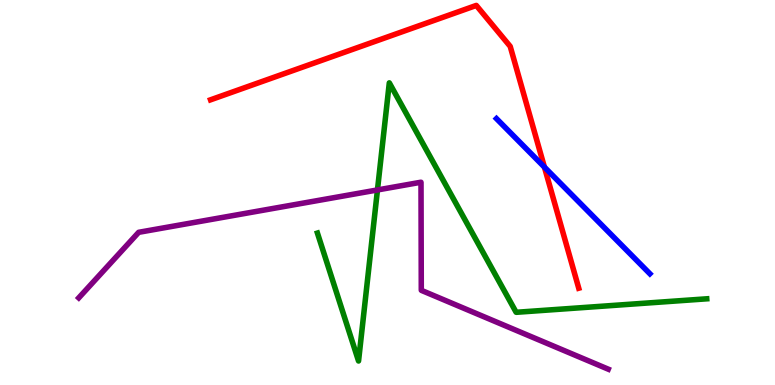[{'lines': ['blue', 'red'], 'intersections': [{'x': 7.02, 'y': 5.66}]}, {'lines': ['green', 'red'], 'intersections': []}, {'lines': ['purple', 'red'], 'intersections': []}, {'lines': ['blue', 'green'], 'intersections': []}, {'lines': ['blue', 'purple'], 'intersections': []}, {'lines': ['green', 'purple'], 'intersections': [{'x': 4.87, 'y': 5.07}]}]